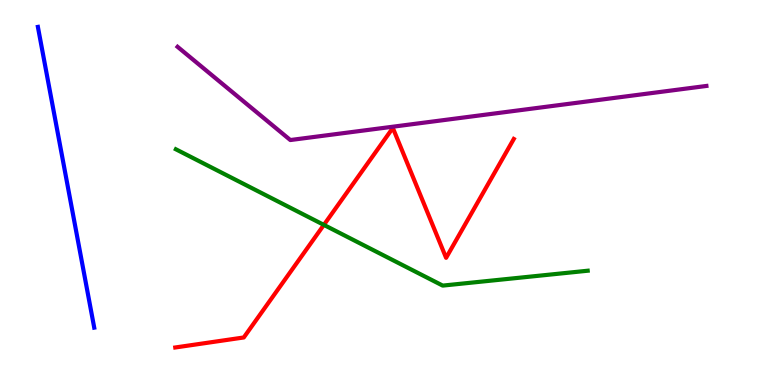[{'lines': ['blue', 'red'], 'intersections': []}, {'lines': ['green', 'red'], 'intersections': [{'x': 4.18, 'y': 4.16}]}, {'lines': ['purple', 'red'], 'intersections': []}, {'lines': ['blue', 'green'], 'intersections': []}, {'lines': ['blue', 'purple'], 'intersections': []}, {'lines': ['green', 'purple'], 'intersections': []}]